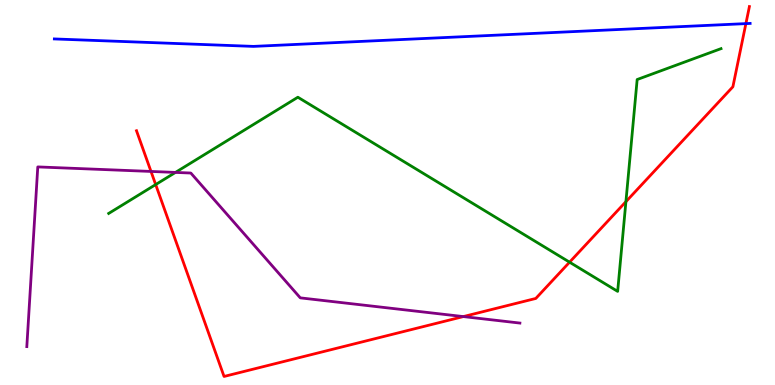[{'lines': ['blue', 'red'], 'intersections': [{'x': 9.62, 'y': 9.39}]}, {'lines': ['green', 'red'], 'intersections': [{'x': 2.01, 'y': 5.21}, {'x': 7.35, 'y': 3.19}, {'x': 8.08, 'y': 4.76}]}, {'lines': ['purple', 'red'], 'intersections': [{'x': 1.95, 'y': 5.55}, {'x': 5.98, 'y': 1.78}]}, {'lines': ['blue', 'green'], 'intersections': []}, {'lines': ['blue', 'purple'], 'intersections': []}, {'lines': ['green', 'purple'], 'intersections': [{'x': 2.26, 'y': 5.52}]}]